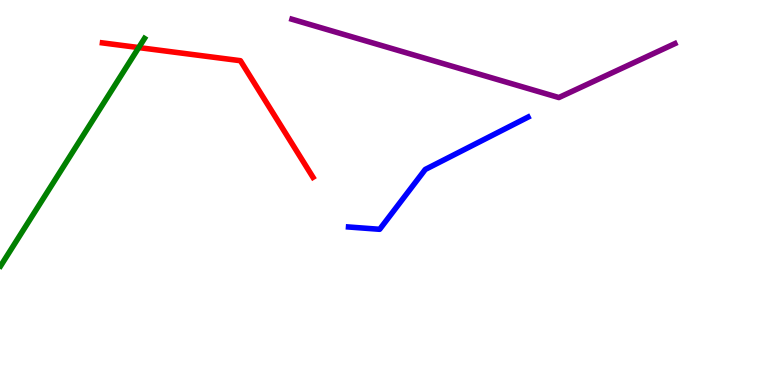[{'lines': ['blue', 'red'], 'intersections': []}, {'lines': ['green', 'red'], 'intersections': [{'x': 1.79, 'y': 8.76}]}, {'lines': ['purple', 'red'], 'intersections': []}, {'lines': ['blue', 'green'], 'intersections': []}, {'lines': ['blue', 'purple'], 'intersections': []}, {'lines': ['green', 'purple'], 'intersections': []}]